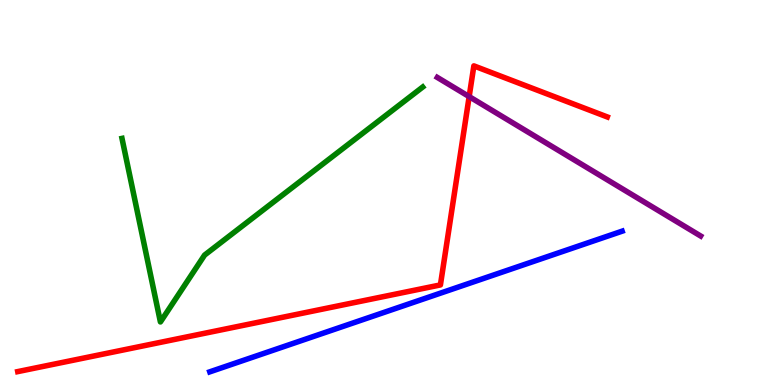[{'lines': ['blue', 'red'], 'intersections': []}, {'lines': ['green', 'red'], 'intersections': []}, {'lines': ['purple', 'red'], 'intersections': [{'x': 6.05, 'y': 7.49}]}, {'lines': ['blue', 'green'], 'intersections': []}, {'lines': ['blue', 'purple'], 'intersections': []}, {'lines': ['green', 'purple'], 'intersections': []}]